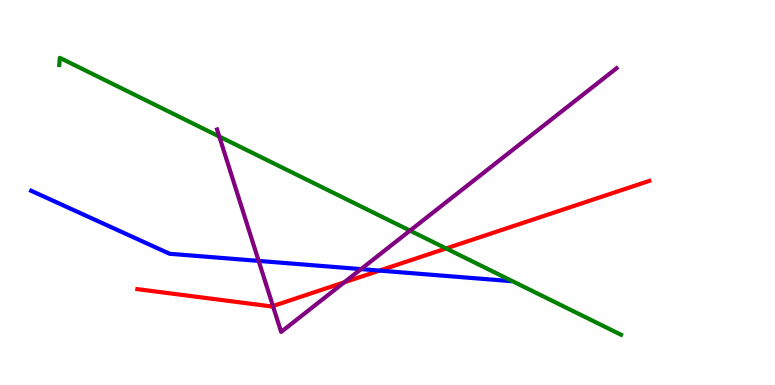[{'lines': ['blue', 'red'], 'intersections': [{'x': 4.9, 'y': 2.97}]}, {'lines': ['green', 'red'], 'intersections': [{'x': 5.76, 'y': 3.55}]}, {'lines': ['purple', 'red'], 'intersections': [{'x': 3.52, 'y': 2.05}, {'x': 4.44, 'y': 2.67}]}, {'lines': ['blue', 'green'], 'intersections': []}, {'lines': ['blue', 'purple'], 'intersections': [{'x': 3.34, 'y': 3.22}, {'x': 4.66, 'y': 3.01}]}, {'lines': ['green', 'purple'], 'intersections': [{'x': 2.83, 'y': 6.45}, {'x': 5.29, 'y': 4.01}]}]